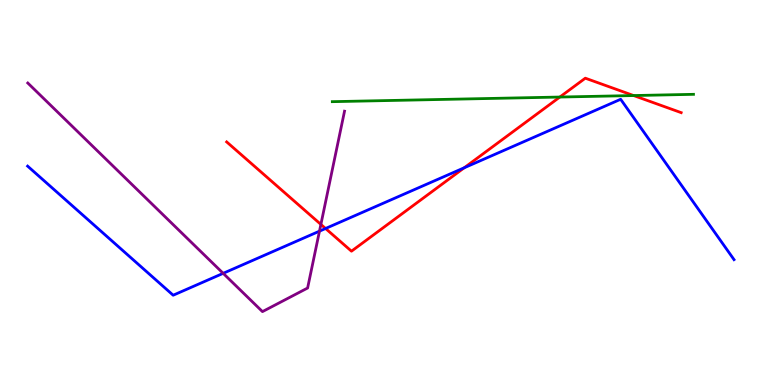[{'lines': ['blue', 'red'], 'intersections': [{'x': 4.2, 'y': 4.07}, {'x': 5.99, 'y': 5.64}]}, {'lines': ['green', 'red'], 'intersections': [{'x': 7.22, 'y': 7.48}, {'x': 8.18, 'y': 7.52}]}, {'lines': ['purple', 'red'], 'intersections': [{'x': 4.14, 'y': 4.17}]}, {'lines': ['blue', 'green'], 'intersections': []}, {'lines': ['blue', 'purple'], 'intersections': [{'x': 2.88, 'y': 2.9}, {'x': 4.12, 'y': 4.0}]}, {'lines': ['green', 'purple'], 'intersections': []}]